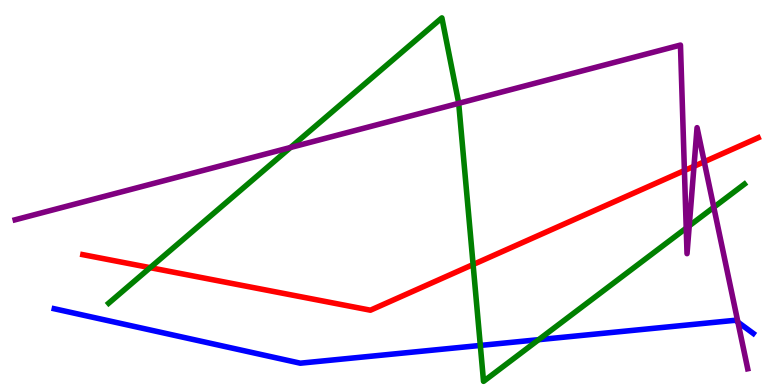[{'lines': ['blue', 'red'], 'intersections': []}, {'lines': ['green', 'red'], 'intersections': [{'x': 1.94, 'y': 3.05}, {'x': 6.1, 'y': 3.13}]}, {'lines': ['purple', 'red'], 'intersections': [{'x': 8.83, 'y': 5.57}, {'x': 8.95, 'y': 5.68}, {'x': 9.09, 'y': 5.8}]}, {'lines': ['blue', 'green'], 'intersections': [{'x': 6.2, 'y': 1.03}, {'x': 6.95, 'y': 1.18}]}, {'lines': ['blue', 'purple'], 'intersections': [{'x': 9.52, 'y': 1.63}]}, {'lines': ['green', 'purple'], 'intersections': [{'x': 3.75, 'y': 6.17}, {'x': 5.92, 'y': 7.32}, {'x': 8.85, 'y': 4.07}, {'x': 8.89, 'y': 4.13}, {'x': 9.21, 'y': 4.62}]}]